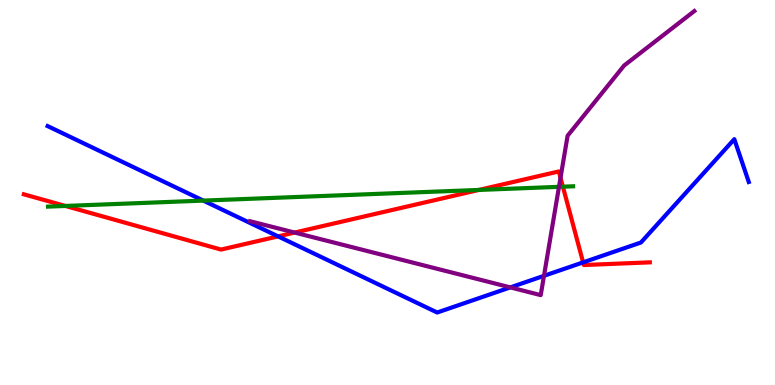[{'lines': ['blue', 'red'], 'intersections': [{'x': 3.59, 'y': 3.86}, {'x': 7.52, 'y': 3.19}]}, {'lines': ['green', 'red'], 'intersections': [{'x': 0.843, 'y': 4.65}, {'x': 6.18, 'y': 5.07}, {'x': 7.26, 'y': 5.15}]}, {'lines': ['purple', 'red'], 'intersections': [{'x': 3.8, 'y': 3.96}, {'x': 7.23, 'y': 5.38}]}, {'lines': ['blue', 'green'], 'intersections': [{'x': 2.62, 'y': 4.79}]}, {'lines': ['blue', 'purple'], 'intersections': [{'x': 6.58, 'y': 2.54}, {'x': 7.02, 'y': 2.84}]}, {'lines': ['green', 'purple'], 'intersections': [{'x': 7.21, 'y': 5.15}]}]